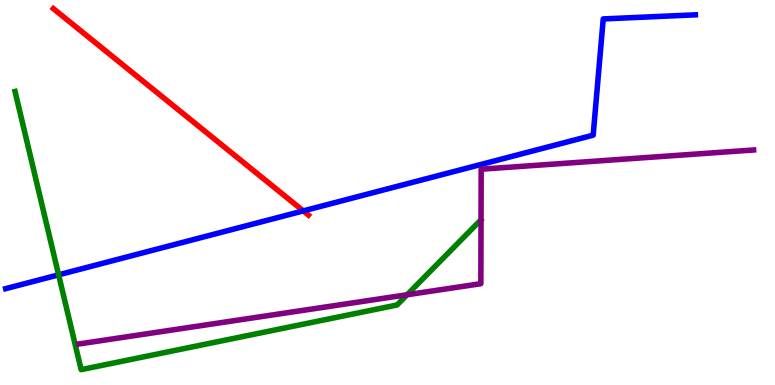[{'lines': ['blue', 'red'], 'intersections': [{'x': 3.91, 'y': 4.52}]}, {'lines': ['green', 'red'], 'intersections': []}, {'lines': ['purple', 'red'], 'intersections': []}, {'lines': ['blue', 'green'], 'intersections': [{'x': 0.756, 'y': 2.86}]}, {'lines': ['blue', 'purple'], 'intersections': []}, {'lines': ['green', 'purple'], 'intersections': [{'x': 5.25, 'y': 2.34}]}]